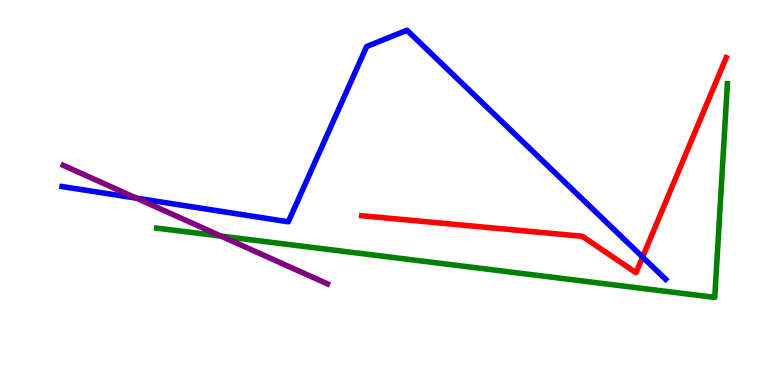[{'lines': ['blue', 'red'], 'intersections': [{'x': 8.29, 'y': 3.32}]}, {'lines': ['green', 'red'], 'intersections': []}, {'lines': ['purple', 'red'], 'intersections': []}, {'lines': ['blue', 'green'], 'intersections': []}, {'lines': ['blue', 'purple'], 'intersections': [{'x': 1.76, 'y': 4.85}]}, {'lines': ['green', 'purple'], 'intersections': [{'x': 2.85, 'y': 3.87}]}]